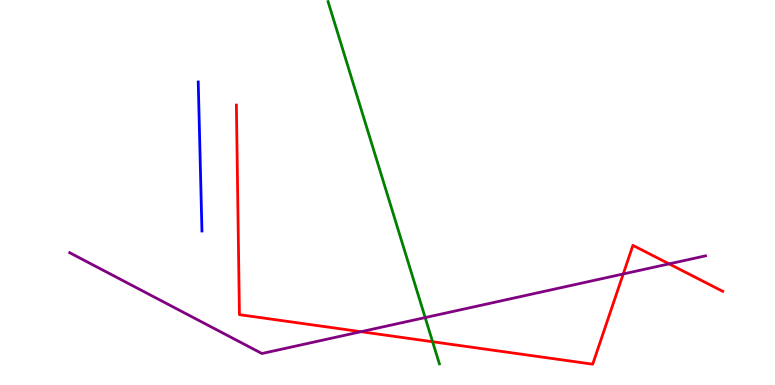[{'lines': ['blue', 'red'], 'intersections': []}, {'lines': ['green', 'red'], 'intersections': [{'x': 5.58, 'y': 1.12}]}, {'lines': ['purple', 'red'], 'intersections': [{'x': 4.66, 'y': 1.38}, {'x': 8.04, 'y': 2.88}, {'x': 8.63, 'y': 3.15}]}, {'lines': ['blue', 'green'], 'intersections': []}, {'lines': ['blue', 'purple'], 'intersections': []}, {'lines': ['green', 'purple'], 'intersections': [{'x': 5.49, 'y': 1.75}]}]